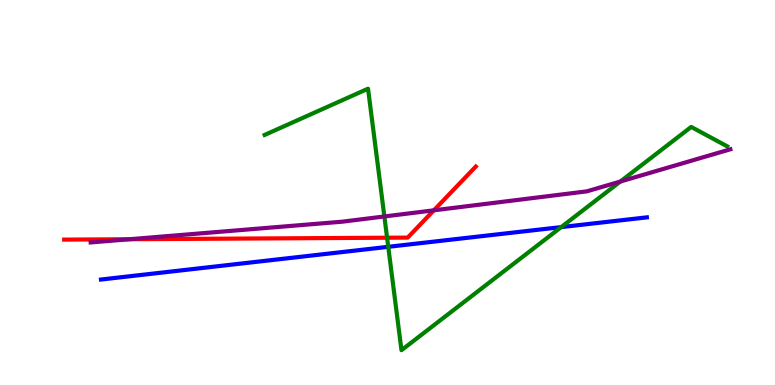[{'lines': ['blue', 'red'], 'intersections': []}, {'lines': ['green', 'red'], 'intersections': [{'x': 4.99, 'y': 3.83}]}, {'lines': ['purple', 'red'], 'intersections': [{'x': 1.67, 'y': 3.79}, {'x': 5.6, 'y': 4.54}]}, {'lines': ['blue', 'green'], 'intersections': [{'x': 5.01, 'y': 3.59}, {'x': 7.24, 'y': 4.1}]}, {'lines': ['blue', 'purple'], 'intersections': []}, {'lines': ['green', 'purple'], 'intersections': [{'x': 4.96, 'y': 4.38}, {'x': 8.0, 'y': 5.29}]}]